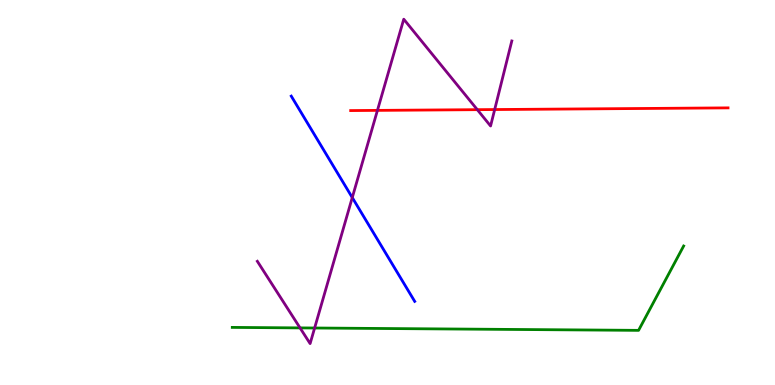[{'lines': ['blue', 'red'], 'intersections': []}, {'lines': ['green', 'red'], 'intersections': []}, {'lines': ['purple', 'red'], 'intersections': [{'x': 4.87, 'y': 7.13}, {'x': 6.16, 'y': 7.15}, {'x': 6.38, 'y': 7.15}]}, {'lines': ['blue', 'green'], 'intersections': []}, {'lines': ['blue', 'purple'], 'intersections': [{'x': 4.55, 'y': 4.87}]}, {'lines': ['green', 'purple'], 'intersections': [{'x': 3.87, 'y': 1.48}, {'x': 4.06, 'y': 1.48}]}]